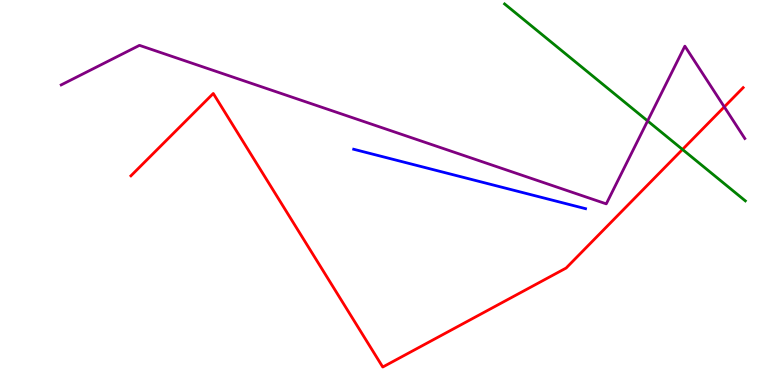[{'lines': ['blue', 'red'], 'intersections': []}, {'lines': ['green', 'red'], 'intersections': [{'x': 8.81, 'y': 6.12}]}, {'lines': ['purple', 'red'], 'intersections': [{'x': 9.35, 'y': 7.22}]}, {'lines': ['blue', 'green'], 'intersections': []}, {'lines': ['blue', 'purple'], 'intersections': []}, {'lines': ['green', 'purple'], 'intersections': [{'x': 8.36, 'y': 6.86}]}]